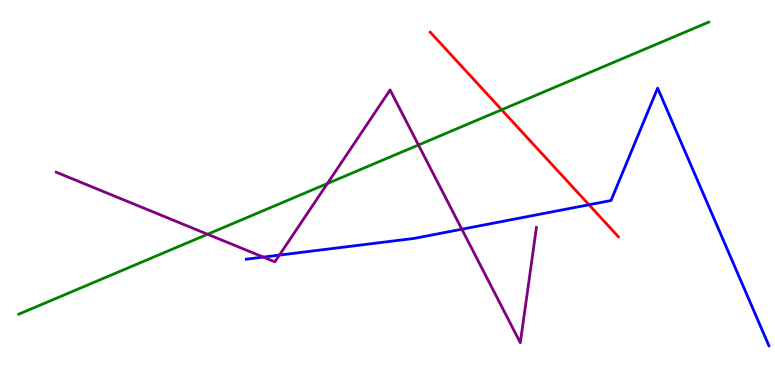[{'lines': ['blue', 'red'], 'intersections': [{'x': 7.6, 'y': 4.68}]}, {'lines': ['green', 'red'], 'intersections': [{'x': 6.47, 'y': 7.15}]}, {'lines': ['purple', 'red'], 'intersections': []}, {'lines': ['blue', 'green'], 'intersections': []}, {'lines': ['blue', 'purple'], 'intersections': [{'x': 3.4, 'y': 3.32}, {'x': 3.61, 'y': 3.37}, {'x': 5.96, 'y': 4.05}]}, {'lines': ['green', 'purple'], 'intersections': [{'x': 2.68, 'y': 3.92}, {'x': 4.22, 'y': 5.23}, {'x': 5.4, 'y': 6.23}]}]